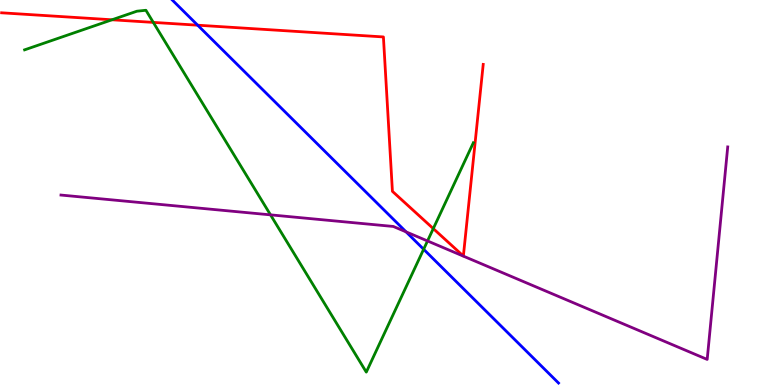[{'lines': ['blue', 'red'], 'intersections': [{'x': 2.55, 'y': 9.35}]}, {'lines': ['green', 'red'], 'intersections': [{'x': 1.45, 'y': 9.49}, {'x': 1.98, 'y': 9.42}, {'x': 5.59, 'y': 4.06}]}, {'lines': ['purple', 'red'], 'intersections': []}, {'lines': ['blue', 'green'], 'intersections': [{'x': 5.47, 'y': 3.53}]}, {'lines': ['blue', 'purple'], 'intersections': [{'x': 5.24, 'y': 3.98}]}, {'lines': ['green', 'purple'], 'intersections': [{'x': 3.49, 'y': 4.42}, {'x': 5.52, 'y': 3.74}]}]